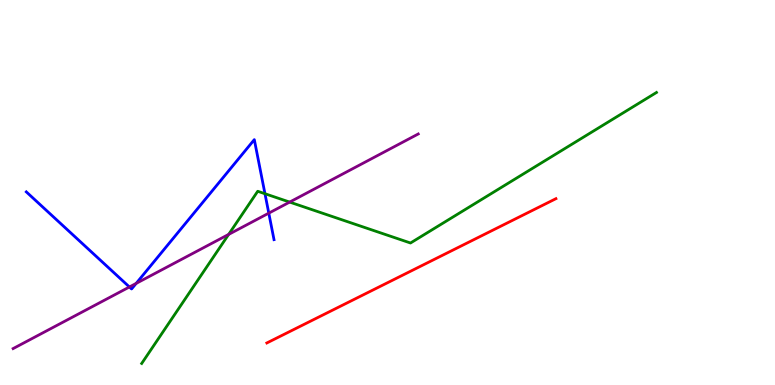[{'lines': ['blue', 'red'], 'intersections': []}, {'lines': ['green', 'red'], 'intersections': []}, {'lines': ['purple', 'red'], 'intersections': []}, {'lines': ['blue', 'green'], 'intersections': [{'x': 3.42, 'y': 4.97}]}, {'lines': ['blue', 'purple'], 'intersections': [{'x': 1.67, 'y': 2.55}, {'x': 1.76, 'y': 2.64}, {'x': 3.47, 'y': 4.46}]}, {'lines': ['green', 'purple'], 'intersections': [{'x': 2.95, 'y': 3.91}, {'x': 3.74, 'y': 4.75}]}]